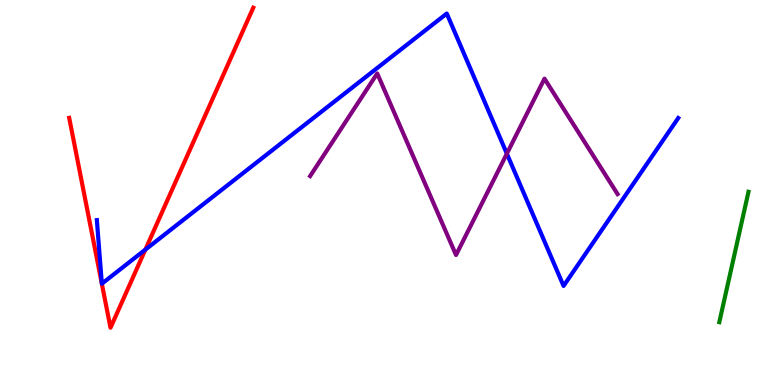[{'lines': ['blue', 'red'], 'intersections': [{'x': 1.88, 'y': 3.52}]}, {'lines': ['green', 'red'], 'intersections': []}, {'lines': ['purple', 'red'], 'intersections': []}, {'lines': ['blue', 'green'], 'intersections': []}, {'lines': ['blue', 'purple'], 'intersections': [{'x': 6.54, 'y': 6.01}]}, {'lines': ['green', 'purple'], 'intersections': []}]